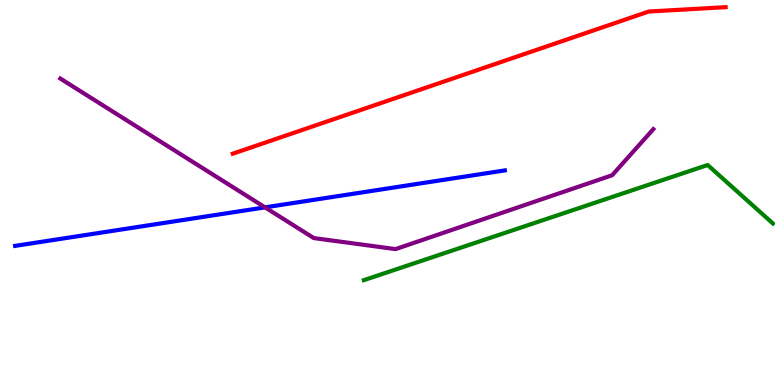[{'lines': ['blue', 'red'], 'intersections': []}, {'lines': ['green', 'red'], 'intersections': []}, {'lines': ['purple', 'red'], 'intersections': []}, {'lines': ['blue', 'green'], 'intersections': []}, {'lines': ['blue', 'purple'], 'intersections': [{'x': 3.42, 'y': 4.61}]}, {'lines': ['green', 'purple'], 'intersections': []}]